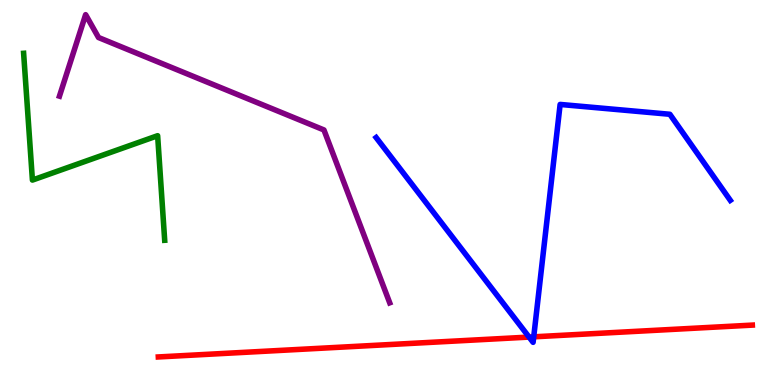[{'lines': ['blue', 'red'], 'intersections': [{'x': 6.83, 'y': 1.24}, {'x': 6.89, 'y': 1.25}]}, {'lines': ['green', 'red'], 'intersections': []}, {'lines': ['purple', 'red'], 'intersections': []}, {'lines': ['blue', 'green'], 'intersections': []}, {'lines': ['blue', 'purple'], 'intersections': []}, {'lines': ['green', 'purple'], 'intersections': []}]